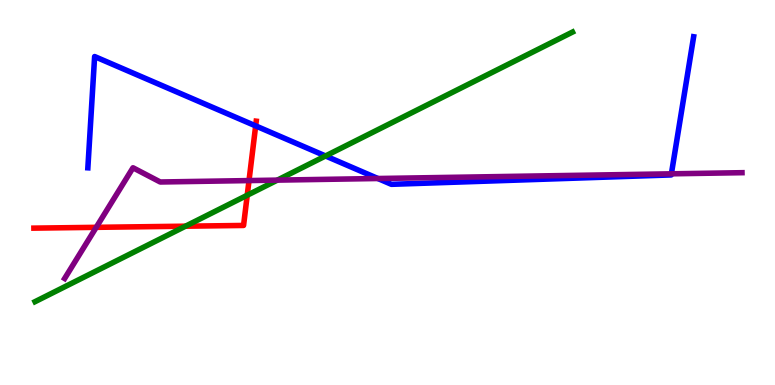[{'lines': ['blue', 'red'], 'intersections': [{'x': 3.3, 'y': 6.73}]}, {'lines': ['green', 'red'], 'intersections': [{'x': 2.39, 'y': 4.12}, {'x': 3.19, 'y': 4.93}]}, {'lines': ['purple', 'red'], 'intersections': [{'x': 1.24, 'y': 4.1}, {'x': 3.21, 'y': 5.31}]}, {'lines': ['blue', 'green'], 'intersections': [{'x': 4.2, 'y': 5.95}]}, {'lines': ['blue', 'purple'], 'intersections': [{'x': 4.88, 'y': 5.36}, {'x': 8.66, 'y': 5.49}]}, {'lines': ['green', 'purple'], 'intersections': [{'x': 3.58, 'y': 5.32}]}]